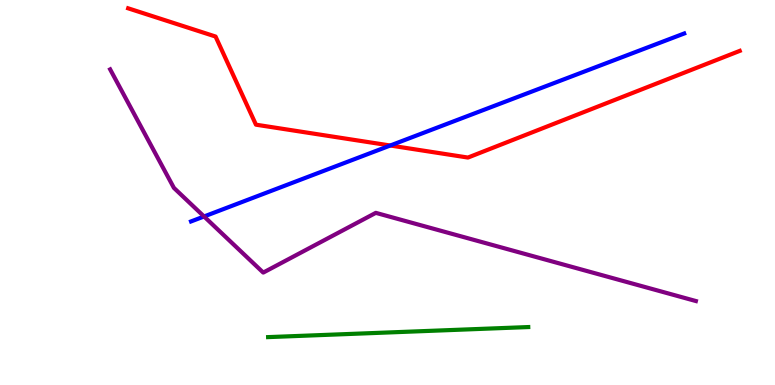[{'lines': ['blue', 'red'], 'intersections': [{'x': 5.04, 'y': 6.22}]}, {'lines': ['green', 'red'], 'intersections': []}, {'lines': ['purple', 'red'], 'intersections': []}, {'lines': ['blue', 'green'], 'intersections': []}, {'lines': ['blue', 'purple'], 'intersections': [{'x': 2.63, 'y': 4.38}]}, {'lines': ['green', 'purple'], 'intersections': []}]